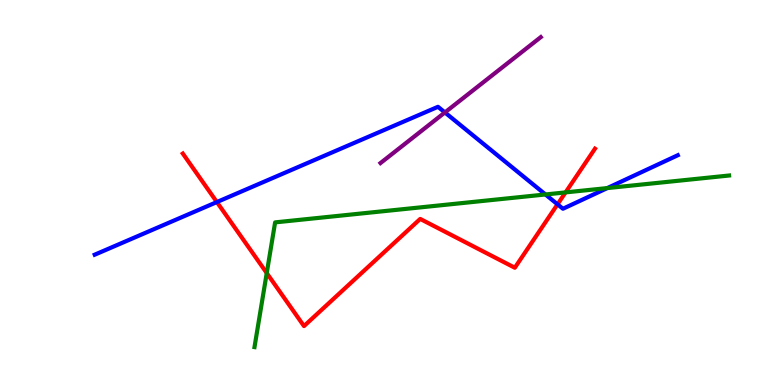[{'lines': ['blue', 'red'], 'intersections': [{'x': 2.8, 'y': 4.75}, {'x': 7.19, 'y': 4.69}]}, {'lines': ['green', 'red'], 'intersections': [{'x': 3.44, 'y': 2.91}, {'x': 7.3, 'y': 5.0}]}, {'lines': ['purple', 'red'], 'intersections': []}, {'lines': ['blue', 'green'], 'intersections': [{'x': 7.04, 'y': 4.95}, {'x': 7.84, 'y': 5.11}]}, {'lines': ['blue', 'purple'], 'intersections': [{'x': 5.74, 'y': 7.08}]}, {'lines': ['green', 'purple'], 'intersections': []}]